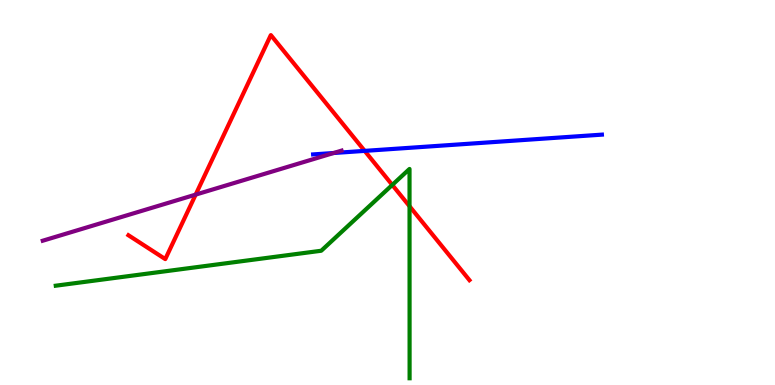[{'lines': ['blue', 'red'], 'intersections': [{'x': 4.71, 'y': 6.08}]}, {'lines': ['green', 'red'], 'intersections': [{'x': 5.06, 'y': 5.2}, {'x': 5.28, 'y': 4.64}]}, {'lines': ['purple', 'red'], 'intersections': [{'x': 2.52, 'y': 4.95}]}, {'lines': ['blue', 'green'], 'intersections': []}, {'lines': ['blue', 'purple'], 'intersections': [{'x': 4.31, 'y': 6.03}]}, {'lines': ['green', 'purple'], 'intersections': []}]